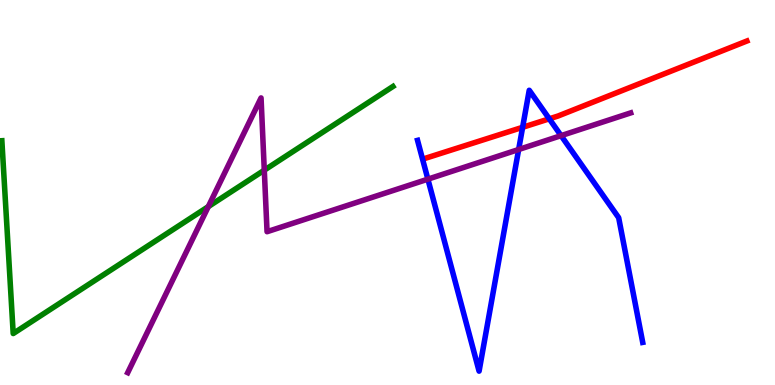[{'lines': ['blue', 'red'], 'intersections': [{'x': 6.74, 'y': 6.69}, {'x': 7.09, 'y': 6.91}]}, {'lines': ['green', 'red'], 'intersections': []}, {'lines': ['purple', 'red'], 'intersections': []}, {'lines': ['blue', 'green'], 'intersections': []}, {'lines': ['blue', 'purple'], 'intersections': [{'x': 5.52, 'y': 5.35}, {'x': 6.69, 'y': 6.12}, {'x': 7.24, 'y': 6.48}]}, {'lines': ['green', 'purple'], 'intersections': [{'x': 2.69, 'y': 4.63}, {'x': 3.41, 'y': 5.58}]}]